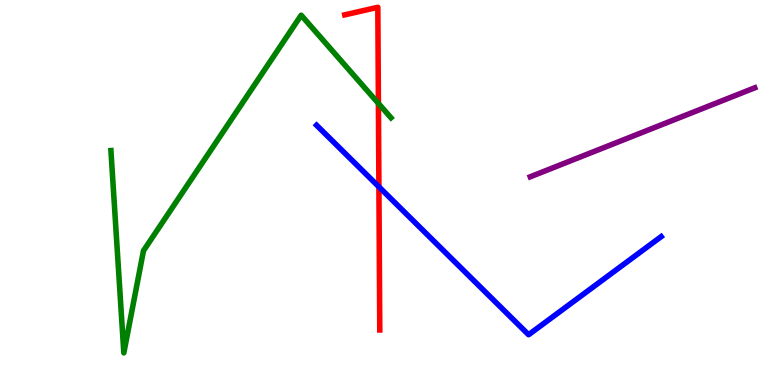[{'lines': ['blue', 'red'], 'intersections': [{'x': 4.89, 'y': 5.15}]}, {'lines': ['green', 'red'], 'intersections': [{'x': 4.88, 'y': 7.31}]}, {'lines': ['purple', 'red'], 'intersections': []}, {'lines': ['blue', 'green'], 'intersections': []}, {'lines': ['blue', 'purple'], 'intersections': []}, {'lines': ['green', 'purple'], 'intersections': []}]